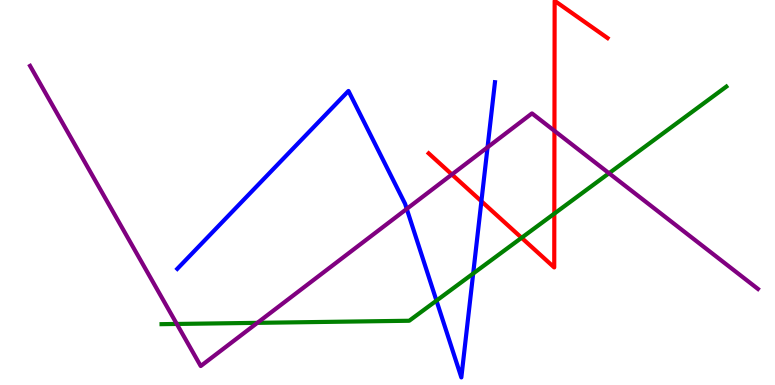[{'lines': ['blue', 'red'], 'intersections': [{'x': 6.21, 'y': 4.77}]}, {'lines': ['green', 'red'], 'intersections': [{'x': 6.73, 'y': 3.82}, {'x': 7.15, 'y': 4.45}]}, {'lines': ['purple', 'red'], 'intersections': [{'x': 5.83, 'y': 5.47}, {'x': 7.15, 'y': 6.6}]}, {'lines': ['blue', 'green'], 'intersections': [{'x': 5.63, 'y': 2.19}, {'x': 6.11, 'y': 2.9}]}, {'lines': ['blue', 'purple'], 'intersections': [{'x': 5.25, 'y': 4.57}, {'x': 6.29, 'y': 6.17}]}, {'lines': ['green', 'purple'], 'intersections': [{'x': 2.28, 'y': 1.59}, {'x': 3.32, 'y': 1.61}, {'x': 7.86, 'y': 5.5}]}]